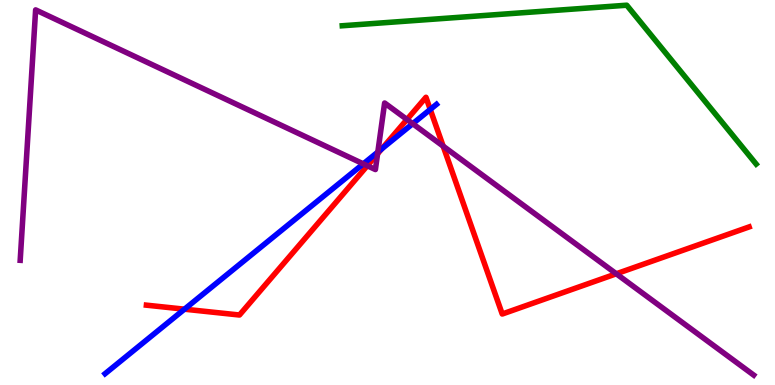[{'lines': ['blue', 'red'], 'intersections': [{'x': 2.38, 'y': 1.97}, {'x': 4.93, 'y': 6.14}, {'x': 5.55, 'y': 7.16}]}, {'lines': ['green', 'red'], 'intersections': []}, {'lines': ['purple', 'red'], 'intersections': [{'x': 4.74, 'y': 5.69}, {'x': 4.87, 'y': 6.01}, {'x': 5.25, 'y': 6.9}, {'x': 5.72, 'y': 6.2}, {'x': 7.95, 'y': 2.89}]}, {'lines': ['blue', 'green'], 'intersections': []}, {'lines': ['blue', 'purple'], 'intersections': [{'x': 4.69, 'y': 5.74}, {'x': 4.88, 'y': 6.05}, {'x': 5.33, 'y': 6.79}]}, {'lines': ['green', 'purple'], 'intersections': []}]